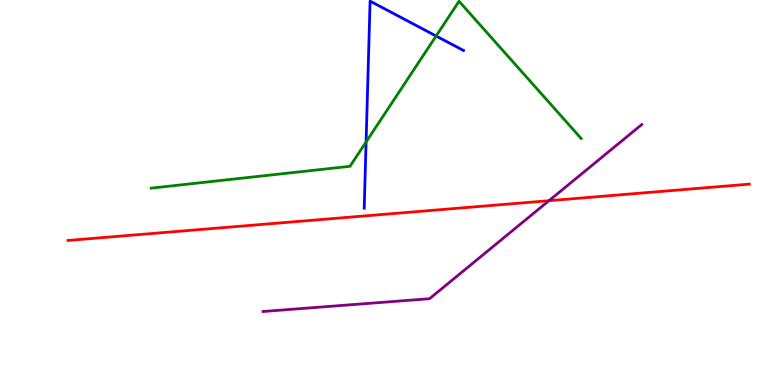[{'lines': ['blue', 'red'], 'intersections': []}, {'lines': ['green', 'red'], 'intersections': []}, {'lines': ['purple', 'red'], 'intersections': [{'x': 7.08, 'y': 4.79}]}, {'lines': ['blue', 'green'], 'intersections': [{'x': 4.72, 'y': 6.31}, {'x': 5.63, 'y': 9.06}]}, {'lines': ['blue', 'purple'], 'intersections': []}, {'lines': ['green', 'purple'], 'intersections': []}]